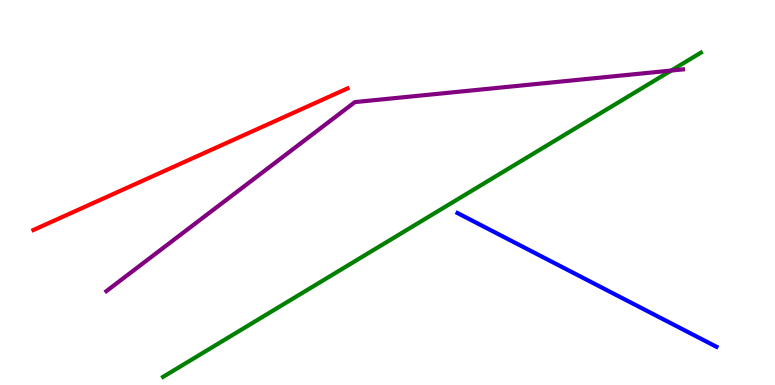[{'lines': ['blue', 'red'], 'intersections': []}, {'lines': ['green', 'red'], 'intersections': []}, {'lines': ['purple', 'red'], 'intersections': []}, {'lines': ['blue', 'green'], 'intersections': []}, {'lines': ['blue', 'purple'], 'intersections': []}, {'lines': ['green', 'purple'], 'intersections': [{'x': 8.66, 'y': 8.17}]}]